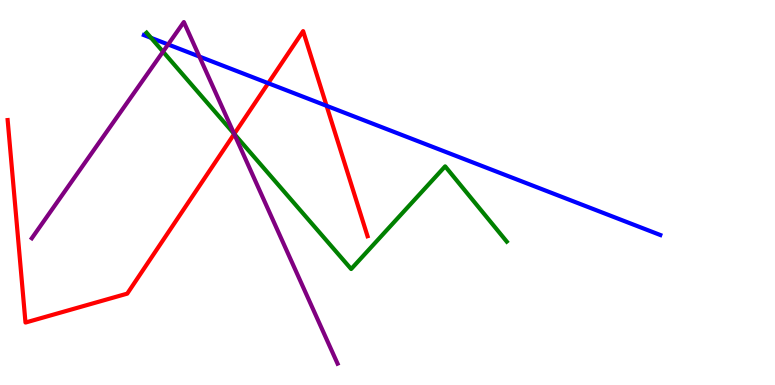[{'lines': ['blue', 'red'], 'intersections': [{'x': 3.46, 'y': 7.84}, {'x': 4.21, 'y': 7.25}]}, {'lines': ['green', 'red'], 'intersections': [{'x': 3.02, 'y': 6.52}]}, {'lines': ['purple', 'red'], 'intersections': [{'x': 3.02, 'y': 6.52}]}, {'lines': ['blue', 'green'], 'intersections': [{'x': 1.95, 'y': 9.02}]}, {'lines': ['blue', 'purple'], 'intersections': [{'x': 2.17, 'y': 8.85}, {'x': 2.57, 'y': 8.53}]}, {'lines': ['green', 'purple'], 'intersections': [{'x': 2.1, 'y': 8.66}, {'x': 3.02, 'y': 6.52}]}]